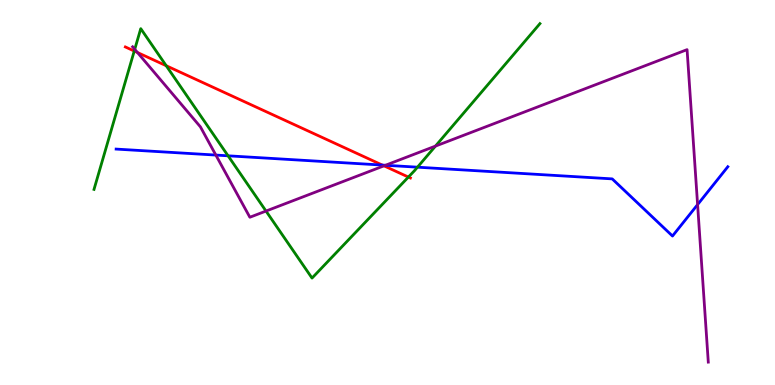[{'lines': ['blue', 'red'], 'intersections': [{'x': 4.93, 'y': 5.71}]}, {'lines': ['green', 'red'], 'intersections': [{'x': 1.73, 'y': 8.67}, {'x': 2.14, 'y': 8.29}, {'x': 5.27, 'y': 5.4}]}, {'lines': ['purple', 'red'], 'intersections': [{'x': 1.77, 'y': 8.64}, {'x': 4.95, 'y': 5.69}]}, {'lines': ['blue', 'green'], 'intersections': [{'x': 2.94, 'y': 5.95}, {'x': 5.39, 'y': 5.66}]}, {'lines': ['blue', 'purple'], 'intersections': [{'x': 2.79, 'y': 5.97}, {'x': 4.97, 'y': 5.71}, {'x': 9.0, 'y': 4.69}]}, {'lines': ['green', 'purple'], 'intersections': [{'x': 1.74, 'y': 8.72}, {'x': 3.43, 'y': 4.52}, {'x': 5.62, 'y': 6.21}]}]